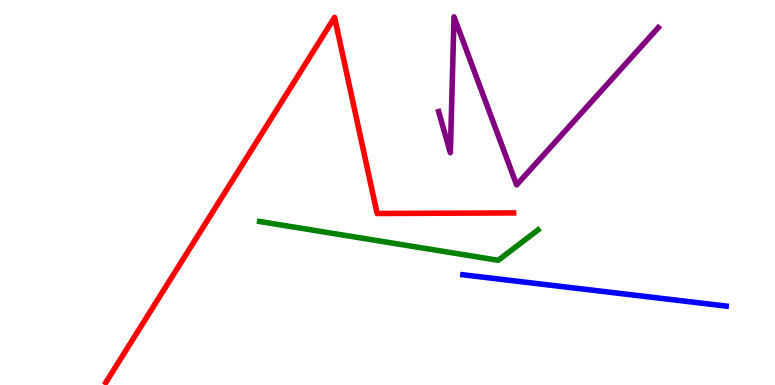[{'lines': ['blue', 'red'], 'intersections': []}, {'lines': ['green', 'red'], 'intersections': []}, {'lines': ['purple', 'red'], 'intersections': []}, {'lines': ['blue', 'green'], 'intersections': []}, {'lines': ['blue', 'purple'], 'intersections': []}, {'lines': ['green', 'purple'], 'intersections': []}]